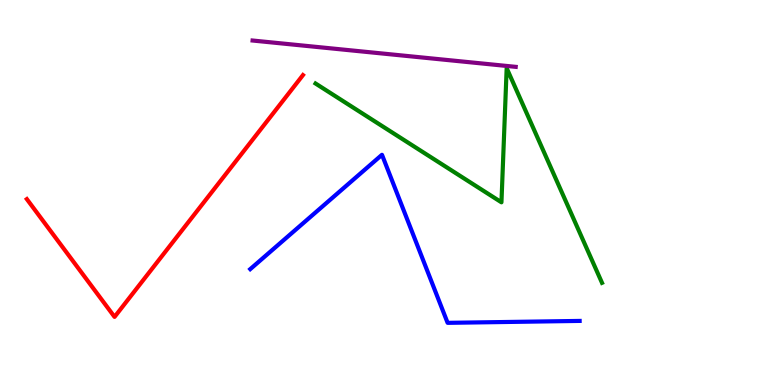[{'lines': ['blue', 'red'], 'intersections': []}, {'lines': ['green', 'red'], 'intersections': []}, {'lines': ['purple', 'red'], 'intersections': []}, {'lines': ['blue', 'green'], 'intersections': []}, {'lines': ['blue', 'purple'], 'intersections': []}, {'lines': ['green', 'purple'], 'intersections': []}]